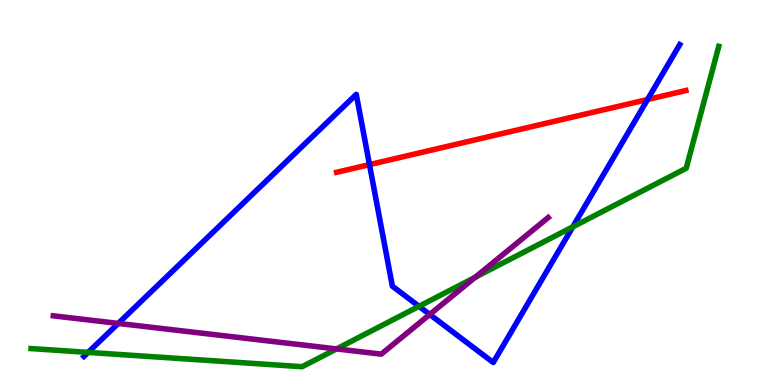[{'lines': ['blue', 'red'], 'intersections': [{'x': 4.77, 'y': 5.72}, {'x': 8.36, 'y': 7.42}]}, {'lines': ['green', 'red'], 'intersections': []}, {'lines': ['purple', 'red'], 'intersections': []}, {'lines': ['blue', 'green'], 'intersections': [{'x': 1.14, 'y': 0.847}, {'x': 5.41, 'y': 2.04}, {'x': 7.39, 'y': 4.11}]}, {'lines': ['blue', 'purple'], 'intersections': [{'x': 1.53, 'y': 1.6}, {'x': 5.55, 'y': 1.83}]}, {'lines': ['green', 'purple'], 'intersections': [{'x': 4.34, 'y': 0.937}, {'x': 6.13, 'y': 2.8}]}]